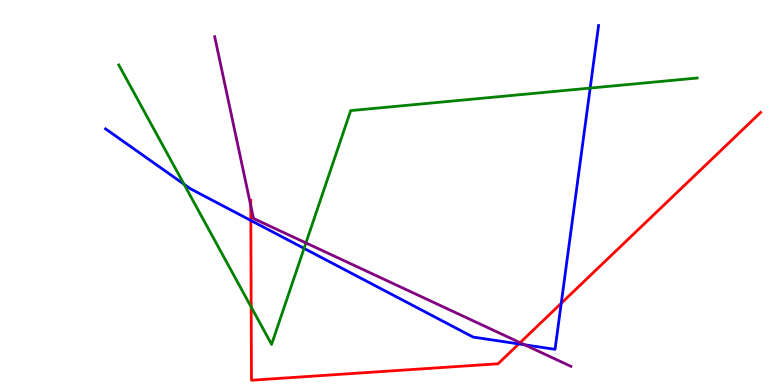[{'lines': ['blue', 'red'], 'intersections': [{'x': 3.24, 'y': 4.27}, {'x': 6.69, 'y': 1.07}, {'x': 7.24, 'y': 2.12}]}, {'lines': ['green', 'red'], 'intersections': [{'x': 3.24, 'y': 2.03}]}, {'lines': ['purple', 'red'], 'intersections': [{'x': 3.24, 'y': 4.65}, {'x': 6.71, 'y': 1.1}]}, {'lines': ['blue', 'green'], 'intersections': [{'x': 2.37, 'y': 5.21}, {'x': 3.92, 'y': 3.55}, {'x': 7.62, 'y': 7.71}]}, {'lines': ['blue', 'purple'], 'intersections': [{'x': 6.77, 'y': 1.04}]}, {'lines': ['green', 'purple'], 'intersections': [{'x': 3.95, 'y': 3.69}]}]